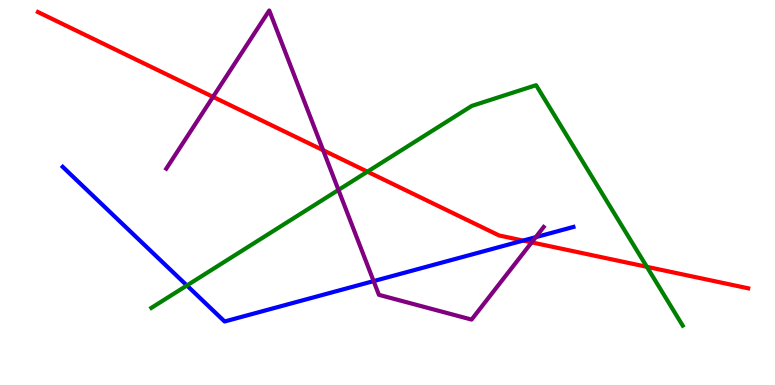[{'lines': ['blue', 'red'], 'intersections': [{'x': 6.75, 'y': 3.75}]}, {'lines': ['green', 'red'], 'intersections': [{'x': 4.74, 'y': 5.54}, {'x': 8.35, 'y': 3.07}]}, {'lines': ['purple', 'red'], 'intersections': [{'x': 2.75, 'y': 7.48}, {'x': 4.17, 'y': 6.1}, {'x': 6.86, 'y': 3.7}]}, {'lines': ['blue', 'green'], 'intersections': [{'x': 2.41, 'y': 2.59}]}, {'lines': ['blue', 'purple'], 'intersections': [{'x': 4.82, 'y': 2.7}, {'x': 6.91, 'y': 3.84}]}, {'lines': ['green', 'purple'], 'intersections': [{'x': 4.37, 'y': 5.07}]}]